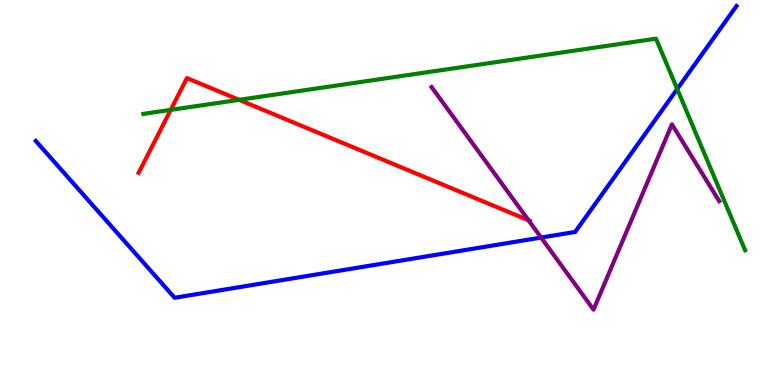[{'lines': ['blue', 'red'], 'intersections': []}, {'lines': ['green', 'red'], 'intersections': [{'x': 2.2, 'y': 7.15}, {'x': 3.09, 'y': 7.41}]}, {'lines': ['purple', 'red'], 'intersections': [{'x': 6.82, 'y': 4.28}]}, {'lines': ['blue', 'green'], 'intersections': [{'x': 8.74, 'y': 7.69}]}, {'lines': ['blue', 'purple'], 'intersections': [{'x': 6.98, 'y': 3.83}]}, {'lines': ['green', 'purple'], 'intersections': []}]